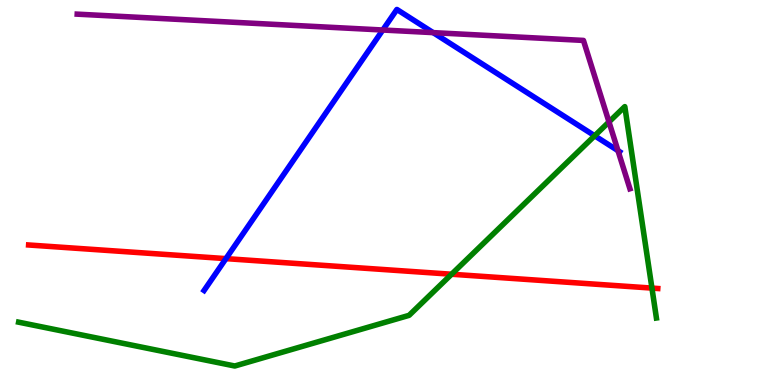[{'lines': ['blue', 'red'], 'intersections': [{'x': 2.92, 'y': 3.28}]}, {'lines': ['green', 'red'], 'intersections': [{'x': 5.83, 'y': 2.88}, {'x': 8.41, 'y': 2.52}]}, {'lines': ['purple', 'red'], 'intersections': []}, {'lines': ['blue', 'green'], 'intersections': [{'x': 7.67, 'y': 6.47}]}, {'lines': ['blue', 'purple'], 'intersections': [{'x': 4.94, 'y': 9.22}, {'x': 5.59, 'y': 9.15}, {'x': 7.97, 'y': 6.09}]}, {'lines': ['green', 'purple'], 'intersections': [{'x': 7.86, 'y': 6.83}]}]